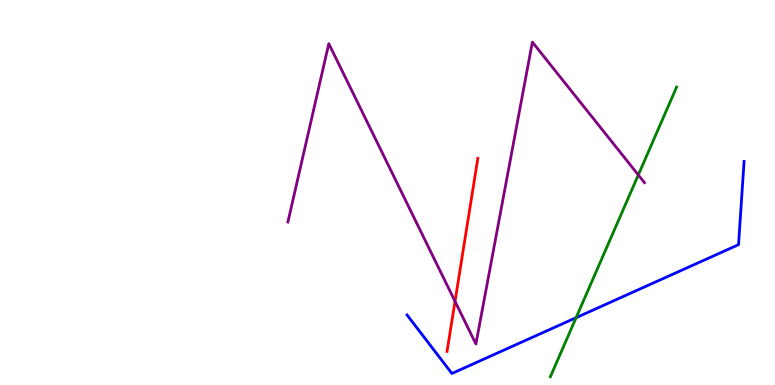[{'lines': ['blue', 'red'], 'intersections': []}, {'lines': ['green', 'red'], 'intersections': []}, {'lines': ['purple', 'red'], 'intersections': [{'x': 5.87, 'y': 2.17}]}, {'lines': ['blue', 'green'], 'intersections': [{'x': 7.43, 'y': 1.75}]}, {'lines': ['blue', 'purple'], 'intersections': []}, {'lines': ['green', 'purple'], 'intersections': [{'x': 8.24, 'y': 5.46}]}]